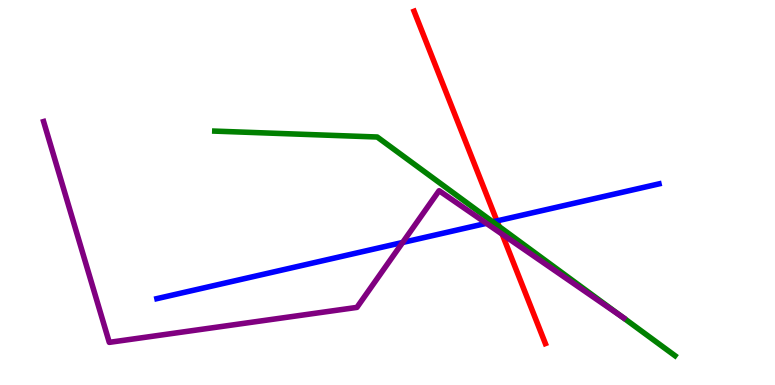[{'lines': ['blue', 'red'], 'intersections': [{'x': 6.41, 'y': 4.26}]}, {'lines': ['green', 'red'], 'intersections': [{'x': 6.44, 'y': 4.12}]}, {'lines': ['purple', 'red'], 'intersections': [{'x': 6.48, 'y': 3.92}]}, {'lines': ['blue', 'green'], 'intersections': [{'x': 6.36, 'y': 4.24}]}, {'lines': ['blue', 'purple'], 'intersections': [{'x': 5.2, 'y': 3.7}, {'x': 6.28, 'y': 4.2}]}, {'lines': ['green', 'purple'], 'intersections': [{'x': 8.03, 'y': 1.76}]}]